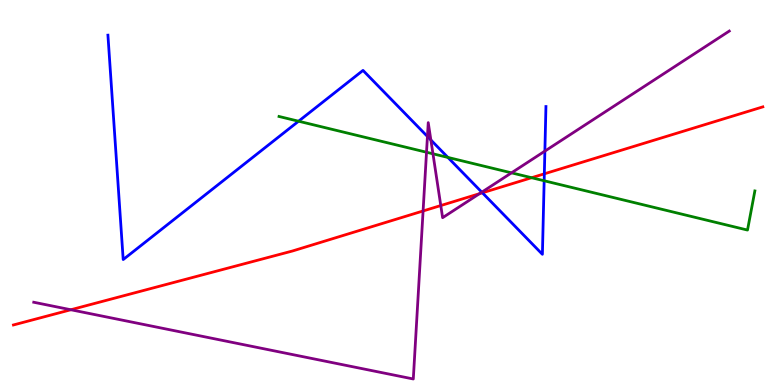[{'lines': ['blue', 'red'], 'intersections': [{'x': 6.22, 'y': 4.99}, {'x': 7.02, 'y': 5.49}]}, {'lines': ['green', 'red'], 'intersections': [{'x': 6.86, 'y': 5.38}]}, {'lines': ['purple', 'red'], 'intersections': [{'x': 0.914, 'y': 1.95}, {'x': 5.46, 'y': 4.52}, {'x': 5.69, 'y': 4.66}, {'x': 6.19, 'y': 4.97}]}, {'lines': ['blue', 'green'], 'intersections': [{'x': 3.85, 'y': 6.85}, {'x': 5.78, 'y': 5.91}, {'x': 7.02, 'y': 5.3}]}, {'lines': ['blue', 'purple'], 'intersections': [{'x': 5.52, 'y': 6.46}, {'x': 5.56, 'y': 6.36}, {'x': 6.22, 'y': 5.01}, {'x': 7.03, 'y': 6.07}]}, {'lines': ['green', 'purple'], 'intersections': [{'x': 5.5, 'y': 6.05}, {'x': 5.59, 'y': 6.01}, {'x': 6.6, 'y': 5.51}]}]